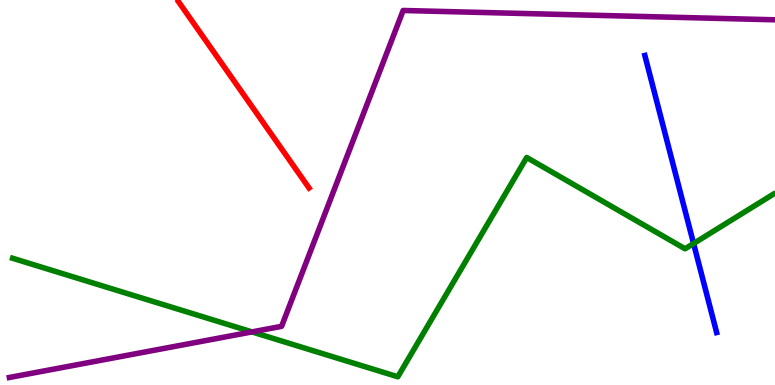[{'lines': ['blue', 'red'], 'intersections': []}, {'lines': ['green', 'red'], 'intersections': []}, {'lines': ['purple', 'red'], 'intersections': []}, {'lines': ['blue', 'green'], 'intersections': [{'x': 8.95, 'y': 3.67}]}, {'lines': ['blue', 'purple'], 'intersections': []}, {'lines': ['green', 'purple'], 'intersections': [{'x': 3.25, 'y': 1.38}]}]